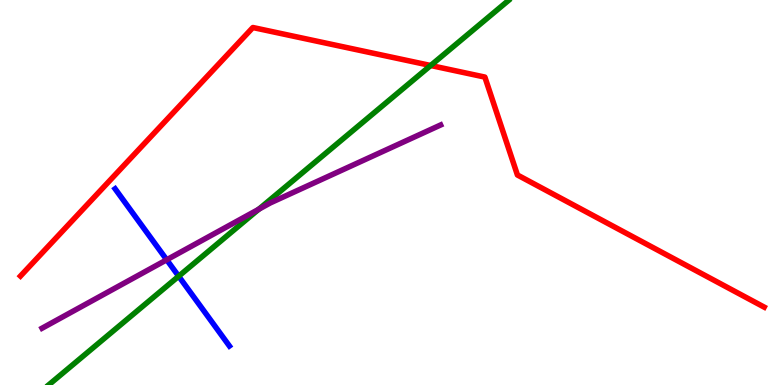[{'lines': ['blue', 'red'], 'intersections': []}, {'lines': ['green', 'red'], 'intersections': [{'x': 5.56, 'y': 8.3}]}, {'lines': ['purple', 'red'], 'intersections': []}, {'lines': ['blue', 'green'], 'intersections': [{'x': 2.31, 'y': 2.83}]}, {'lines': ['blue', 'purple'], 'intersections': [{'x': 2.15, 'y': 3.25}]}, {'lines': ['green', 'purple'], 'intersections': [{'x': 3.34, 'y': 4.56}]}]